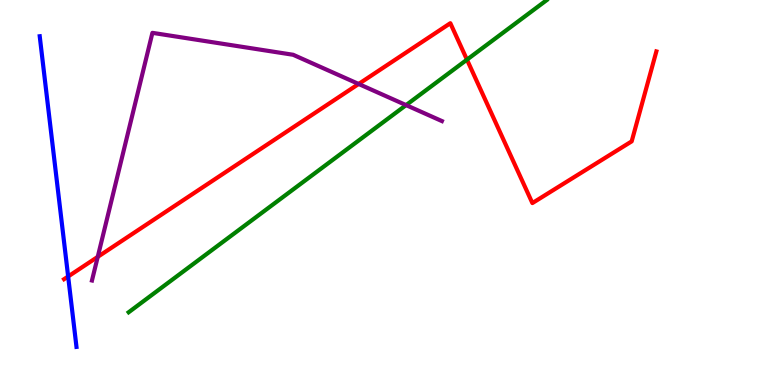[{'lines': ['blue', 'red'], 'intersections': [{'x': 0.879, 'y': 2.82}]}, {'lines': ['green', 'red'], 'intersections': [{'x': 6.03, 'y': 8.45}]}, {'lines': ['purple', 'red'], 'intersections': [{'x': 1.26, 'y': 3.33}, {'x': 4.63, 'y': 7.82}]}, {'lines': ['blue', 'green'], 'intersections': []}, {'lines': ['blue', 'purple'], 'intersections': []}, {'lines': ['green', 'purple'], 'intersections': [{'x': 5.24, 'y': 7.27}]}]